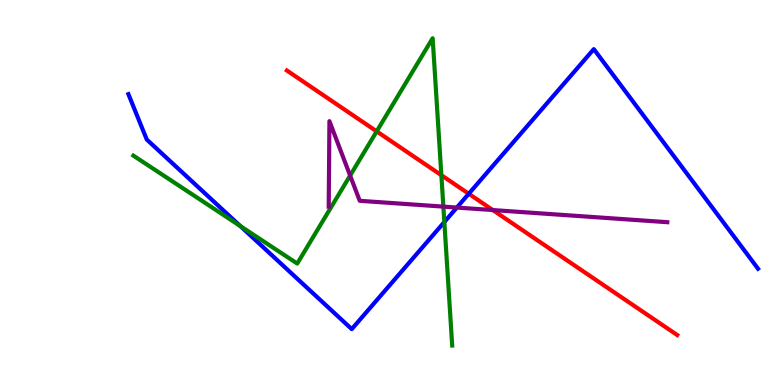[{'lines': ['blue', 'red'], 'intersections': [{'x': 6.05, 'y': 4.97}]}, {'lines': ['green', 'red'], 'intersections': [{'x': 4.86, 'y': 6.59}, {'x': 5.7, 'y': 5.45}]}, {'lines': ['purple', 'red'], 'intersections': [{'x': 6.36, 'y': 4.54}]}, {'lines': ['blue', 'green'], 'intersections': [{'x': 3.1, 'y': 4.13}, {'x': 5.73, 'y': 4.23}]}, {'lines': ['blue', 'purple'], 'intersections': [{'x': 5.89, 'y': 4.61}]}, {'lines': ['green', 'purple'], 'intersections': [{'x': 4.52, 'y': 5.44}, {'x': 5.72, 'y': 4.63}]}]